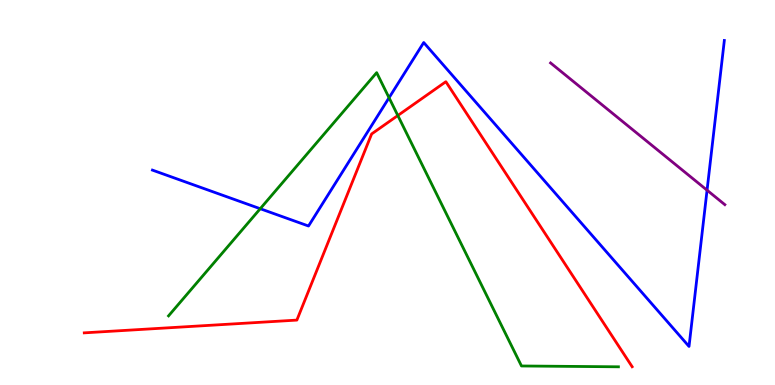[{'lines': ['blue', 'red'], 'intersections': []}, {'lines': ['green', 'red'], 'intersections': [{'x': 5.13, 'y': 7.0}]}, {'lines': ['purple', 'red'], 'intersections': []}, {'lines': ['blue', 'green'], 'intersections': [{'x': 3.36, 'y': 4.58}, {'x': 5.02, 'y': 7.46}]}, {'lines': ['blue', 'purple'], 'intersections': [{'x': 9.12, 'y': 5.06}]}, {'lines': ['green', 'purple'], 'intersections': []}]